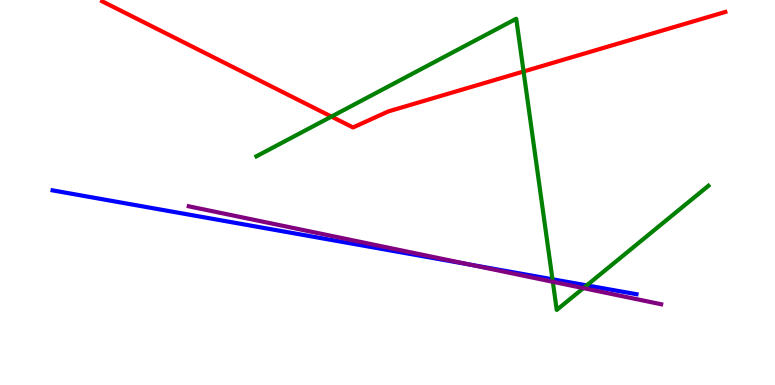[{'lines': ['blue', 'red'], 'intersections': []}, {'lines': ['green', 'red'], 'intersections': [{'x': 4.28, 'y': 6.97}, {'x': 6.76, 'y': 8.14}]}, {'lines': ['purple', 'red'], 'intersections': []}, {'lines': ['blue', 'green'], 'intersections': [{'x': 7.13, 'y': 2.75}, {'x': 7.57, 'y': 2.59}]}, {'lines': ['blue', 'purple'], 'intersections': [{'x': 6.06, 'y': 3.13}]}, {'lines': ['green', 'purple'], 'intersections': [{'x': 7.13, 'y': 2.68}, {'x': 7.53, 'y': 2.52}]}]